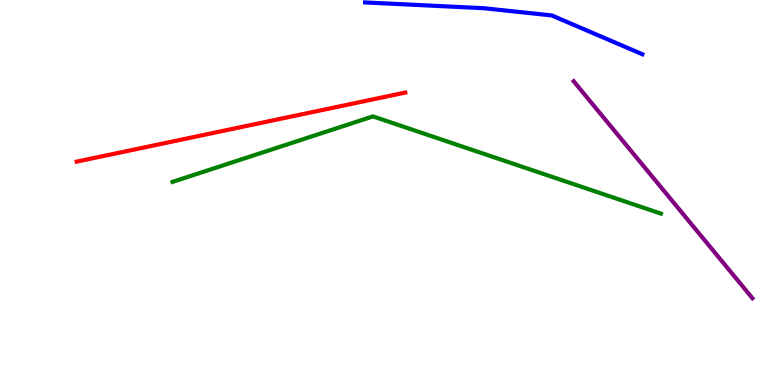[{'lines': ['blue', 'red'], 'intersections': []}, {'lines': ['green', 'red'], 'intersections': []}, {'lines': ['purple', 'red'], 'intersections': []}, {'lines': ['blue', 'green'], 'intersections': []}, {'lines': ['blue', 'purple'], 'intersections': []}, {'lines': ['green', 'purple'], 'intersections': []}]